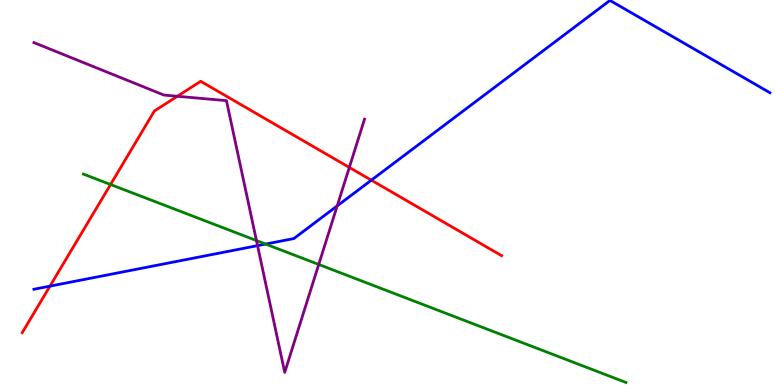[{'lines': ['blue', 'red'], 'intersections': [{'x': 0.645, 'y': 2.57}, {'x': 4.79, 'y': 5.32}]}, {'lines': ['green', 'red'], 'intersections': [{'x': 1.43, 'y': 5.21}]}, {'lines': ['purple', 'red'], 'intersections': [{'x': 2.29, 'y': 7.5}, {'x': 4.51, 'y': 5.65}]}, {'lines': ['blue', 'green'], 'intersections': [{'x': 3.43, 'y': 3.66}]}, {'lines': ['blue', 'purple'], 'intersections': [{'x': 3.32, 'y': 3.62}, {'x': 4.35, 'y': 4.65}]}, {'lines': ['green', 'purple'], 'intersections': [{'x': 3.31, 'y': 3.75}, {'x': 4.11, 'y': 3.13}]}]